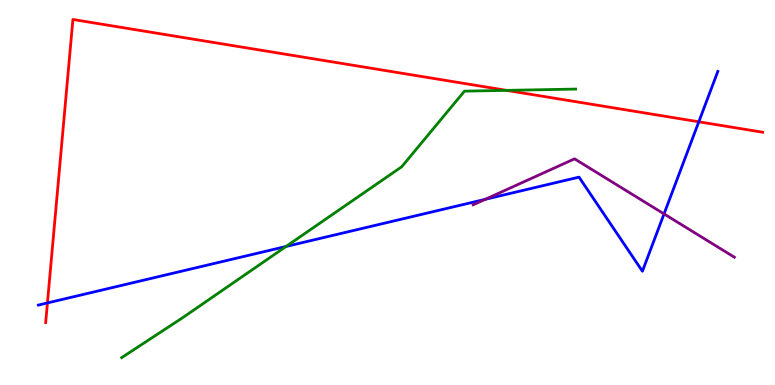[{'lines': ['blue', 'red'], 'intersections': [{'x': 0.612, 'y': 2.13}, {'x': 9.02, 'y': 6.84}]}, {'lines': ['green', 'red'], 'intersections': [{'x': 6.54, 'y': 7.65}]}, {'lines': ['purple', 'red'], 'intersections': []}, {'lines': ['blue', 'green'], 'intersections': [{'x': 3.69, 'y': 3.6}]}, {'lines': ['blue', 'purple'], 'intersections': [{'x': 6.26, 'y': 4.82}, {'x': 8.57, 'y': 4.44}]}, {'lines': ['green', 'purple'], 'intersections': []}]